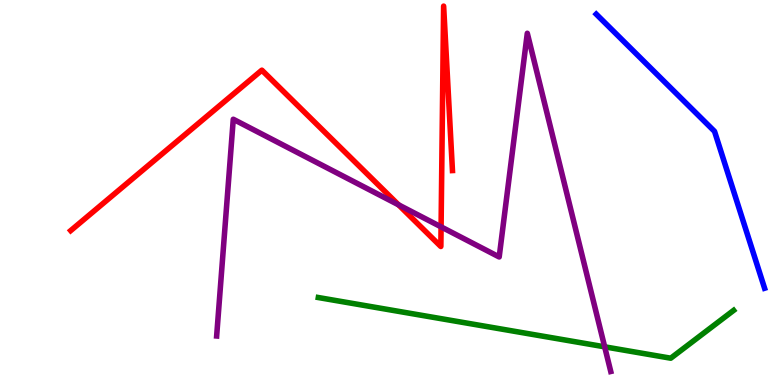[{'lines': ['blue', 'red'], 'intersections': []}, {'lines': ['green', 'red'], 'intersections': []}, {'lines': ['purple', 'red'], 'intersections': [{'x': 5.14, 'y': 4.68}, {'x': 5.69, 'y': 4.11}]}, {'lines': ['blue', 'green'], 'intersections': []}, {'lines': ['blue', 'purple'], 'intersections': []}, {'lines': ['green', 'purple'], 'intersections': [{'x': 7.8, 'y': 0.992}]}]